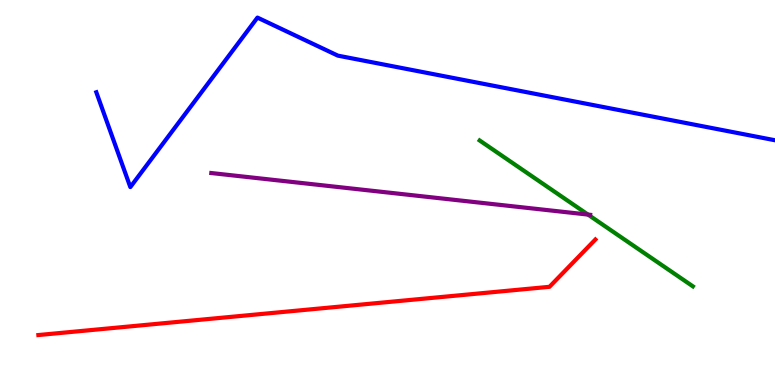[{'lines': ['blue', 'red'], 'intersections': []}, {'lines': ['green', 'red'], 'intersections': []}, {'lines': ['purple', 'red'], 'intersections': []}, {'lines': ['blue', 'green'], 'intersections': []}, {'lines': ['blue', 'purple'], 'intersections': []}, {'lines': ['green', 'purple'], 'intersections': [{'x': 7.59, 'y': 4.43}]}]